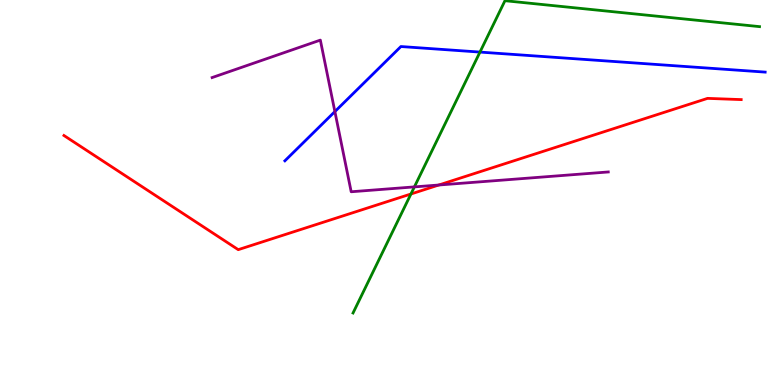[{'lines': ['blue', 'red'], 'intersections': []}, {'lines': ['green', 'red'], 'intersections': [{'x': 5.3, 'y': 4.96}]}, {'lines': ['purple', 'red'], 'intersections': [{'x': 5.66, 'y': 5.19}]}, {'lines': ['blue', 'green'], 'intersections': [{'x': 6.19, 'y': 8.65}]}, {'lines': ['blue', 'purple'], 'intersections': [{'x': 4.32, 'y': 7.1}]}, {'lines': ['green', 'purple'], 'intersections': [{'x': 5.35, 'y': 5.15}]}]